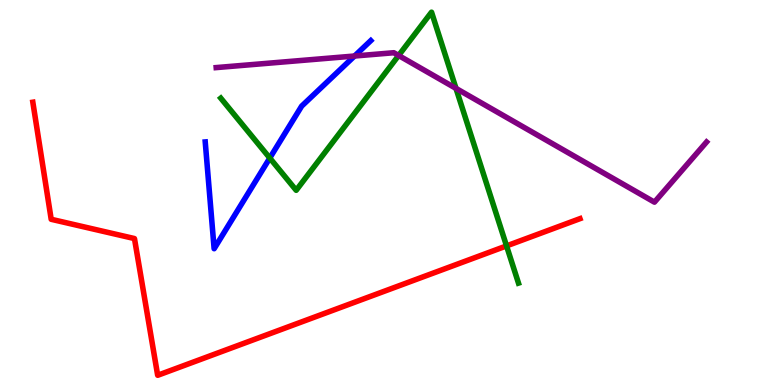[{'lines': ['blue', 'red'], 'intersections': []}, {'lines': ['green', 'red'], 'intersections': [{'x': 6.54, 'y': 3.61}]}, {'lines': ['purple', 'red'], 'intersections': []}, {'lines': ['blue', 'green'], 'intersections': [{'x': 3.48, 'y': 5.9}]}, {'lines': ['blue', 'purple'], 'intersections': [{'x': 4.57, 'y': 8.55}]}, {'lines': ['green', 'purple'], 'intersections': [{'x': 5.14, 'y': 8.56}, {'x': 5.88, 'y': 7.7}]}]